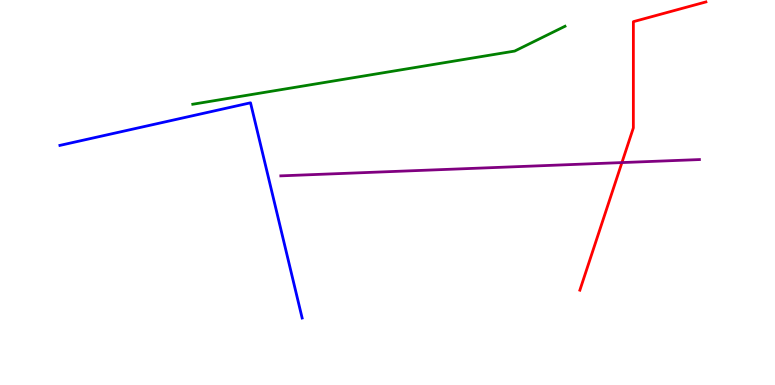[{'lines': ['blue', 'red'], 'intersections': []}, {'lines': ['green', 'red'], 'intersections': []}, {'lines': ['purple', 'red'], 'intersections': [{'x': 8.02, 'y': 5.78}]}, {'lines': ['blue', 'green'], 'intersections': []}, {'lines': ['blue', 'purple'], 'intersections': []}, {'lines': ['green', 'purple'], 'intersections': []}]